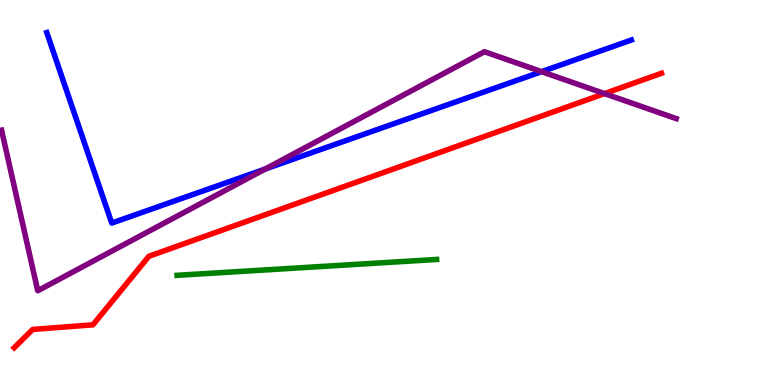[{'lines': ['blue', 'red'], 'intersections': []}, {'lines': ['green', 'red'], 'intersections': []}, {'lines': ['purple', 'red'], 'intersections': [{'x': 7.8, 'y': 7.57}]}, {'lines': ['blue', 'green'], 'intersections': []}, {'lines': ['blue', 'purple'], 'intersections': [{'x': 3.42, 'y': 5.61}, {'x': 6.99, 'y': 8.14}]}, {'lines': ['green', 'purple'], 'intersections': []}]